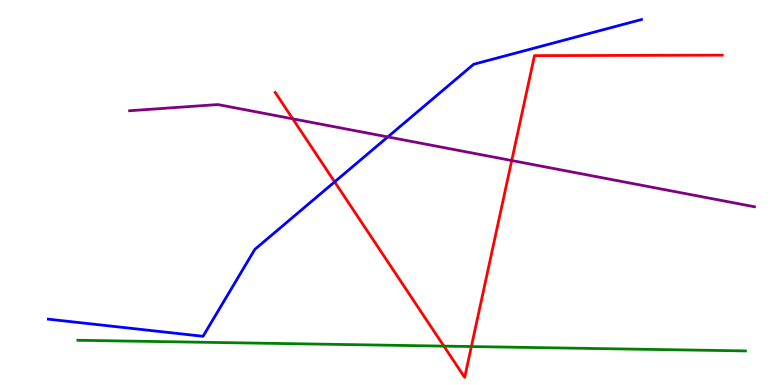[{'lines': ['blue', 'red'], 'intersections': [{'x': 4.32, 'y': 5.28}]}, {'lines': ['green', 'red'], 'intersections': [{'x': 5.73, 'y': 1.01}, {'x': 6.08, 'y': 0.999}]}, {'lines': ['purple', 'red'], 'intersections': [{'x': 3.78, 'y': 6.91}, {'x': 6.6, 'y': 5.83}]}, {'lines': ['blue', 'green'], 'intersections': []}, {'lines': ['blue', 'purple'], 'intersections': [{'x': 5.0, 'y': 6.44}]}, {'lines': ['green', 'purple'], 'intersections': []}]